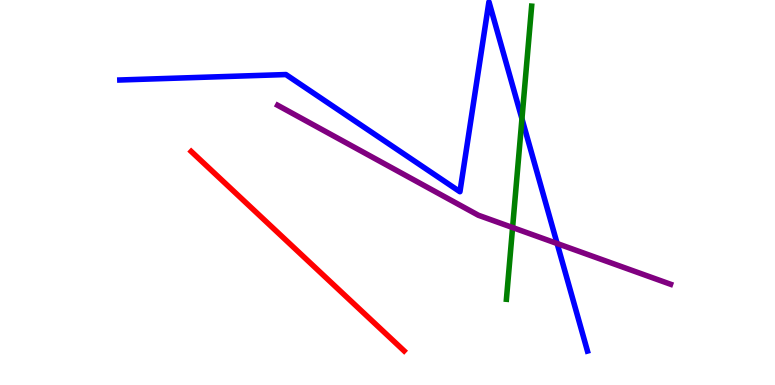[{'lines': ['blue', 'red'], 'intersections': []}, {'lines': ['green', 'red'], 'intersections': []}, {'lines': ['purple', 'red'], 'intersections': []}, {'lines': ['blue', 'green'], 'intersections': [{'x': 6.73, 'y': 6.91}]}, {'lines': ['blue', 'purple'], 'intersections': [{'x': 7.19, 'y': 3.67}]}, {'lines': ['green', 'purple'], 'intersections': [{'x': 6.61, 'y': 4.09}]}]